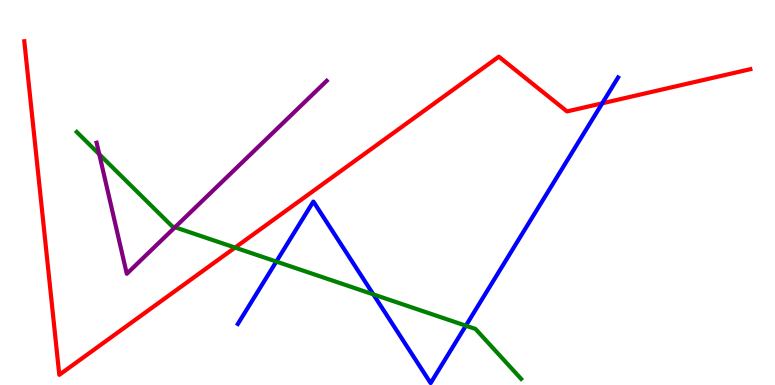[{'lines': ['blue', 'red'], 'intersections': [{'x': 7.77, 'y': 7.32}]}, {'lines': ['green', 'red'], 'intersections': [{'x': 3.03, 'y': 3.57}]}, {'lines': ['purple', 'red'], 'intersections': []}, {'lines': ['blue', 'green'], 'intersections': [{'x': 3.57, 'y': 3.21}, {'x': 4.82, 'y': 2.35}, {'x': 6.01, 'y': 1.54}]}, {'lines': ['blue', 'purple'], 'intersections': []}, {'lines': ['green', 'purple'], 'intersections': [{'x': 1.28, 'y': 5.99}, {'x': 2.26, 'y': 4.1}]}]